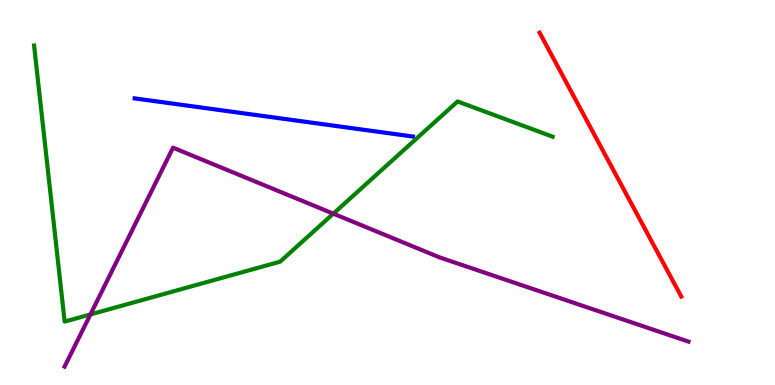[{'lines': ['blue', 'red'], 'intersections': []}, {'lines': ['green', 'red'], 'intersections': []}, {'lines': ['purple', 'red'], 'intersections': []}, {'lines': ['blue', 'green'], 'intersections': []}, {'lines': ['blue', 'purple'], 'intersections': []}, {'lines': ['green', 'purple'], 'intersections': [{'x': 1.17, 'y': 1.83}, {'x': 4.3, 'y': 4.45}]}]